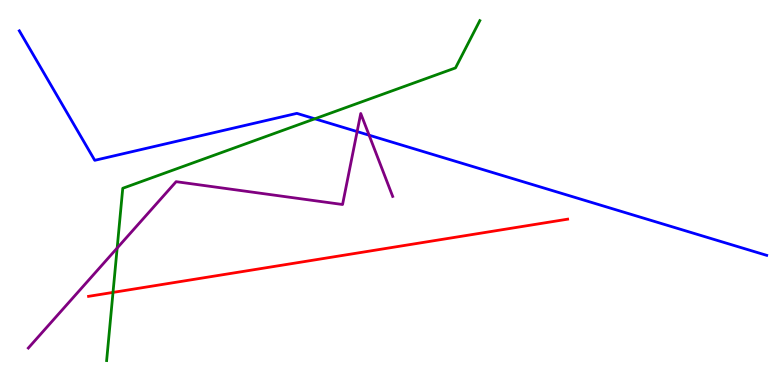[{'lines': ['blue', 'red'], 'intersections': []}, {'lines': ['green', 'red'], 'intersections': [{'x': 1.46, 'y': 2.4}]}, {'lines': ['purple', 'red'], 'intersections': []}, {'lines': ['blue', 'green'], 'intersections': [{'x': 4.06, 'y': 6.91}]}, {'lines': ['blue', 'purple'], 'intersections': [{'x': 4.61, 'y': 6.58}, {'x': 4.76, 'y': 6.49}]}, {'lines': ['green', 'purple'], 'intersections': [{'x': 1.51, 'y': 3.56}]}]